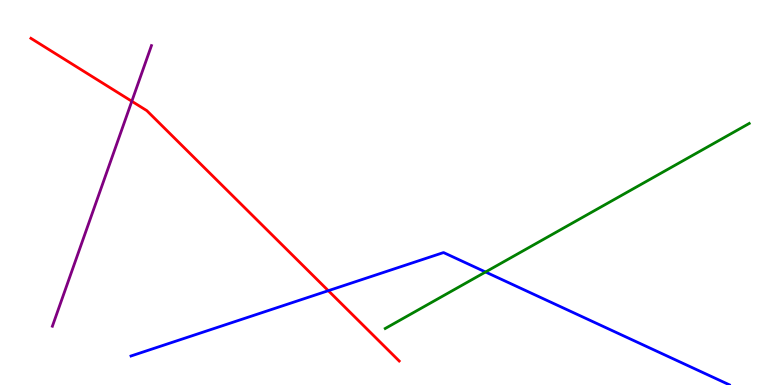[{'lines': ['blue', 'red'], 'intersections': [{'x': 4.24, 'y': 2.45}]}, {'lines': ['green', 'red'], 'intersections': []}, {'lines': ['purple', 'red'], 'intersections': [{'x': 1.7, 'y': 7.37}]}, {'lines': ['blue', 'green'], 'intersections': [{'x': 6.26, 'y': 2.94}]}, {'lines': ['blue', 'purple'], 'intersections': []}, {'lines': ['green', 'purple'], 'intersections': []}]